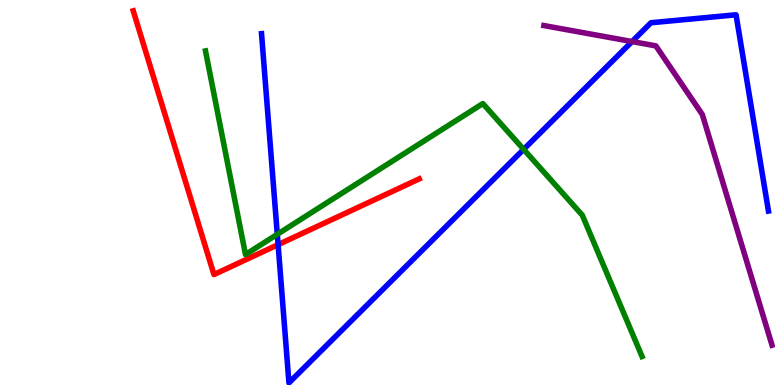[{'lines': ['blue', 'red'], 'intersections': [{'x': 3.59, 'y': 3.65}]}, {'lines': ['green', 'red'], 'intersections': []}, {'lines': ['purple', 'red'], 'intersections': []}, {'lines': ['blue', 'green'], 'intersections': [{'x': 3.58, 'y': 3.91}, {'x': 6.76, 'y': 6.12}]}, {'lines': ['blue', 'purple'], 'intersections': [{'x': 8.16, 'y': 8.92}]}, {'lines': ['green', 'purple'], 'intersections': []}]